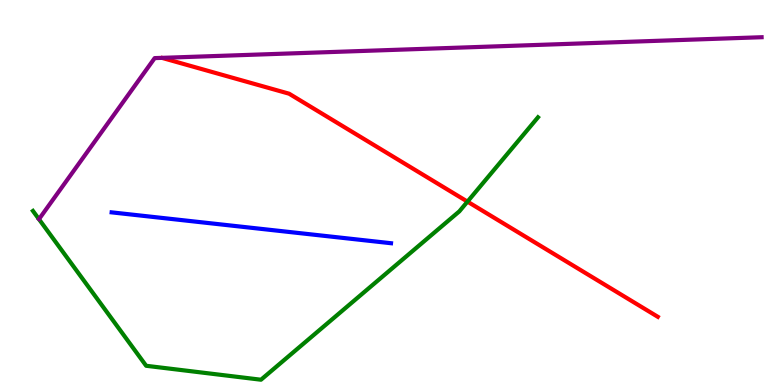[{'lines': ['blue', 'red'], 'intersections': []}, {'lines': ['green', 'red'], 'intersections': [{'x': 6.03, 'y': 4.76}]}, {'lines': ['purple', 'red'], 'intersections': []}, {'lines': ['blue', 'green'], 'intersections': []}, {'lines': ['blue', 'purple'], 'intersections': []}, {'lines': ['green', 'purple'], 'intersections': []}]